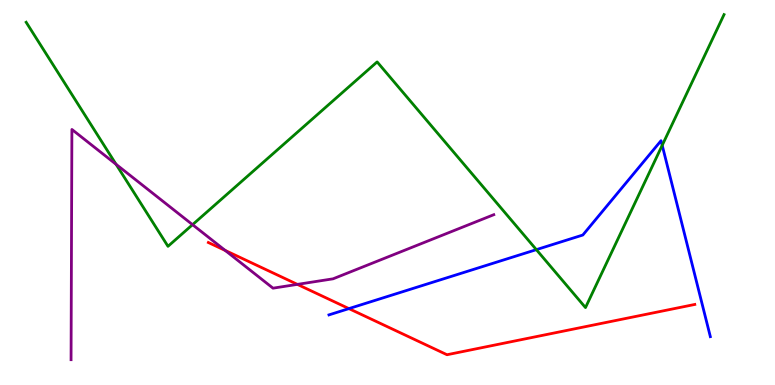[{'lines': ['blue', 'red'], 'intersections': [{'x': 4.5, 'y': 1.98}]}, {'lines': ['green', 'red'], 'intersections': []}, {'lines': ['purple', 'red'], 'intersections': [{'x': 2.91, 'y': 3.5}, {'x': 3.84, 'y': 2.61}]}, {'lines': ['blue', 'green'], 'intersections': [{'x': 6.92, 'y': 3.52}, {'x': 8.54, 'y': 6.23}]}, {'lines': ['blue', 'purple'], 'intersections': []}, {'lines': ['green', 'purple'], 'intersections': [{'x': 1.5, 'y': 5.73}, {'x': 2.48, 'y': 4.16}]}]